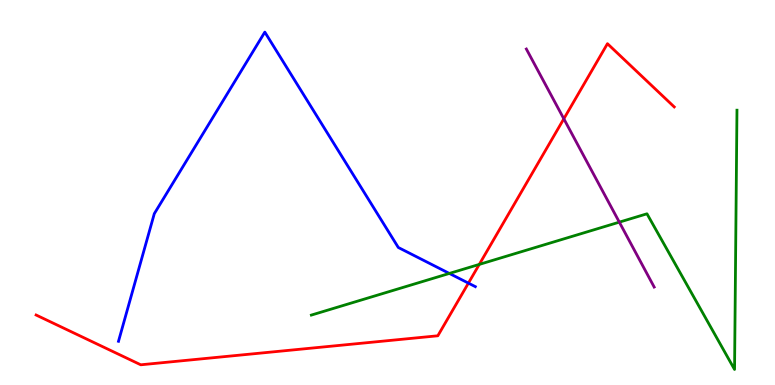[{'lines': ['blue', 'red'], 'intersections': [{'x': 6.04, 'y': 2.65}]}, {'lines': ['green', 'red'], 'intersections': [{'x': 6.18, 'y': 3.13}]}, {'lines': ['purple', 'red'], 'intersections': [{'x': 7.28, 'y': 6.91}]}, {'lines': ['blue', 'green'], 'intersections': [{'x': 5.8, 'y': 2.9}]}, {'lines': ['blue', 'purple'], 'intersections': []}, {'lines': ['green', 'purple'], 'intersections': [{'x': 7.99, 'y': 4.23}]}]